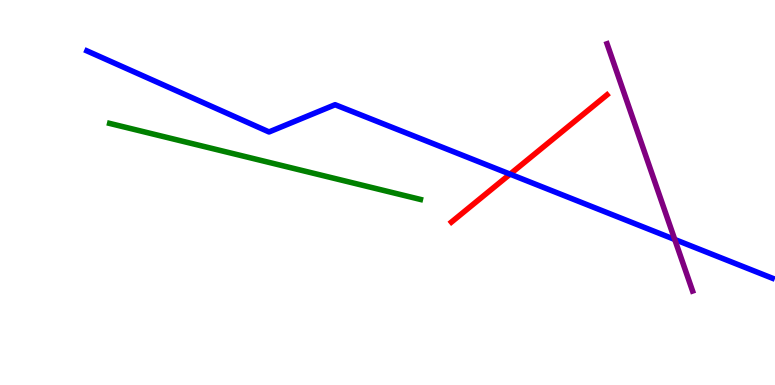[{'lines': ['blue', 'red'], 'intersections': [{'x': 6.58, 'y': 5.48}]}, {'lines': ['green', 'red'], 'intersections': []}, {'lines': ['purple', 'red'], 'intersections': []}, {'lines': ['blue', 'green'], 'intersections': []}, {'lines': ['blue', 'purple'], 'intersections': [{'x': 8.71, 'y': 3.78}]}, {'lines': ['green', 'purple'], 'intersections': []}]